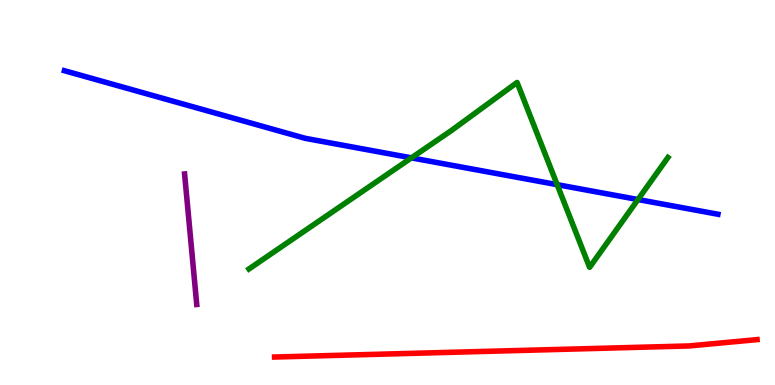[{'lines': ['blue', 'red'], 'intersections': []}, {'lines': ['green', 'red'], 'intersections': []}, {'lines': ['purple', 'red'], 'intersections': []}, {'lines': ['blue', 'green'], 'intersections': [{'x': 5.31, 'y': 5.9}, {'x': 7.19, 'y': 5.2}, {'x': 8.23, 'y': 4.82}]}, {'lines': ['blue', 'purple'], 'intersections': []}, {'lines': ['green', 'purple'], 'intersections': []}]